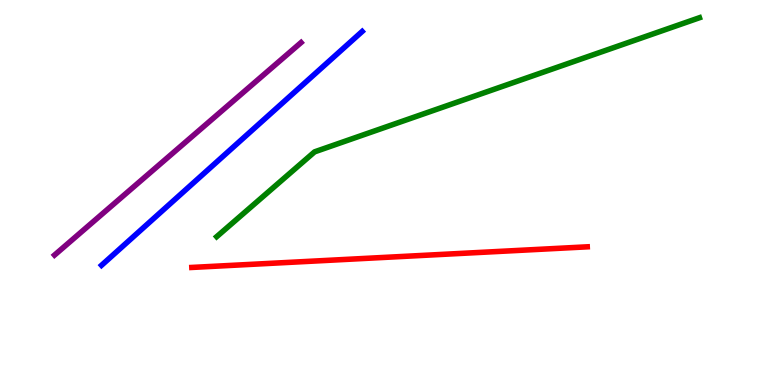[{'lines': ['blue', 'red'], 'intersections': []}, {'lines': ['green', 'red'], 'intersections': []}, {'lines': ['purple', 'red'], 'intersections': []}, {'lines': ['blue', 'green'], 'intersections': []}, {'lines': ['blue', 'purple'], 'intersections': []}, {'lines': ['green', 'purple'], 'intersections': []}]